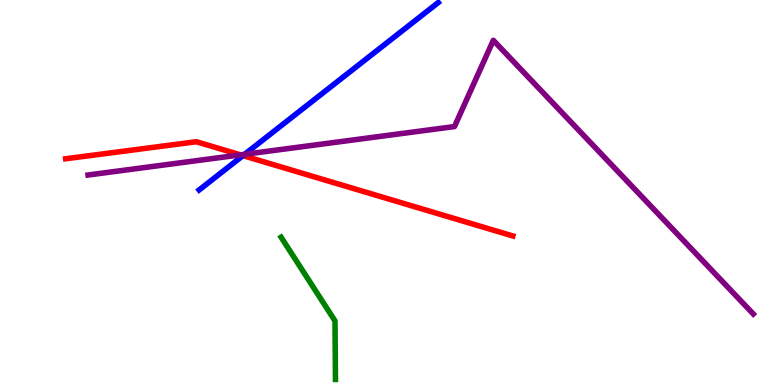[{'lines': ['blue', 'red'], 'intersections': [{'x': 3.14, 'y': 5.96}]}, {'lines': ['green', 'red'], 'intersections': []}, {'lines': ['purple', 'red'], 'intersections': [{'x': 3.1, 'y': 5.98}]}, {'lines': ['blue', 'green'], 'intersections': []}, {'lines': ['blue', 'purple'], 'intersections': [{'x': 3.16, 'y': 5.99}]}, {'lines': ['green', 'purple'], 'intersections': []}]